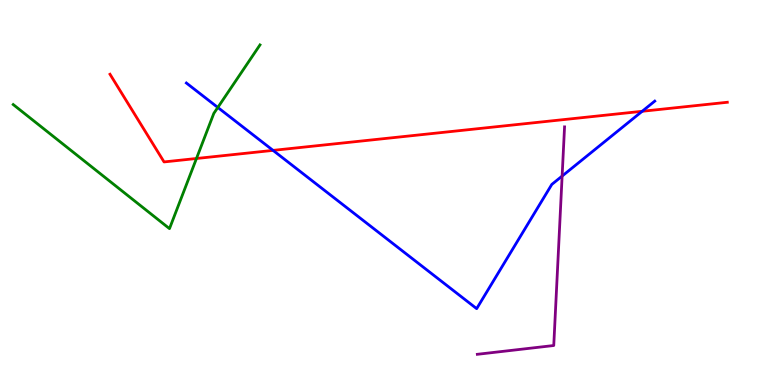[{'lines': ['blue', 'red'], 'intersections': [{'x': 3.52, 'y': 6.09}, {'x': 8.29, 'y': 7.11}]}, {'lines': ['green', 'red'], 'intersections': [{'x': 2.54, 'y': 5.88}]}, {'lines': ['purple', 'red'], 'intersections': []}, {'lines': ['blue', 'green'], 'intersections': [{'x': 2.81, 'y': 7.21}]}, {'lines': ['blue', 'purple'], 'intersections': [{'x': 7.25, 'y': 5.43}]}, {'lines': ['green', 'purple'], 'intersections': []}]